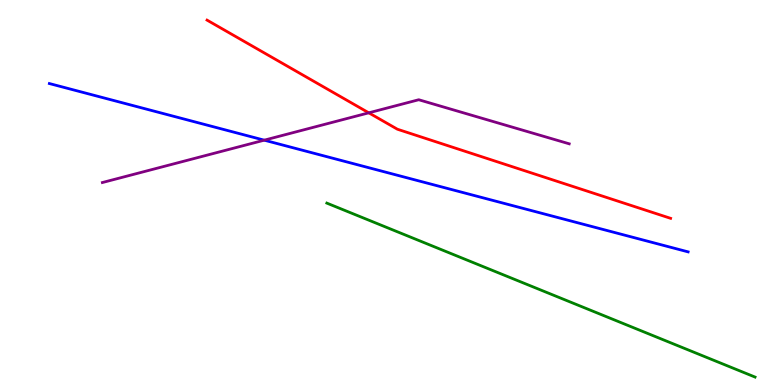[{'lines': ['blue', 'red'], 'intersections': []}, {'lines': ['green', 'red'], 'intersections': []}, {'lines': ['purple', 'red'], 'intersections': [{'x': 4.76, 'y': 7.07}]}, {'lines': ['blue', 'green'], 'intersections': []}, {'lines': ['blue', 'purple'], 'intersections': [{'x': 3.41, 'y': 6.36}]}, {'lines': ['green', 'purple'], 'intersections': []}]